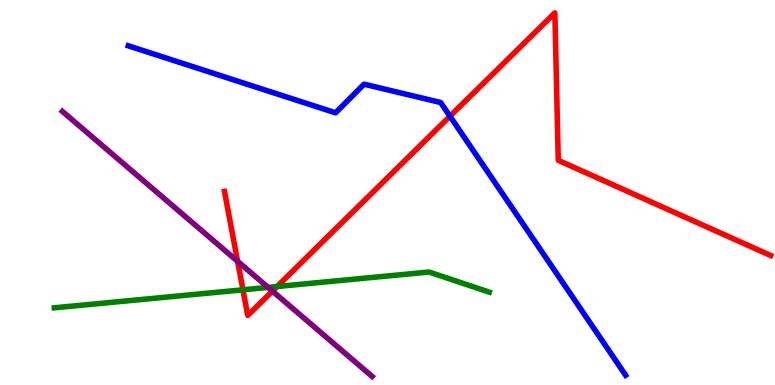[{'lines': ['blue', 'red'], 'intersections': [{'x': 5.81, 'y': 6.98}]}, {'lines': ['green', 'red'], 'intersections': [{'x': 3.13, 'y': 2.47}, {'x': 3.57, 'y': 2.56}]}, {'lines': ['purple', 'red'], 'intersections': [{'x': 3.07, 'y': 3.21}, {'x': 3.52, 'y': 2.44}]}, {'lines': ['blue', 'green'], 'intersections': []}, {'lines': ['blue', 'purple'], 'intersections': []}, {'lines': ['green', 'purple'], 'intersections': [{'x': 3.46, 'y': 2.54}]}]